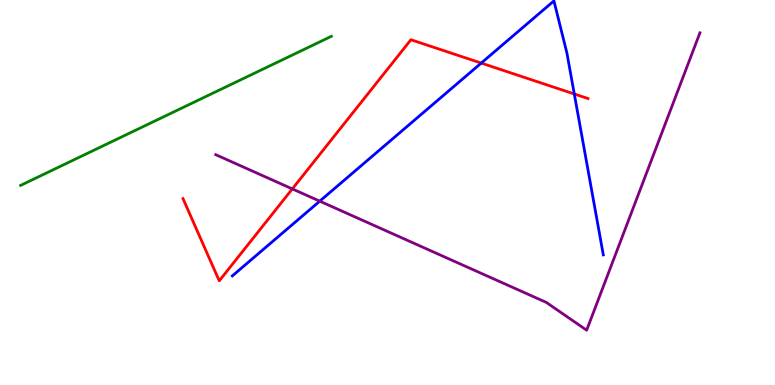[{'lines': ['blue', 'red'], 'intersections': [{'x': 6.21, 'y': 8.36}, {'x': 7.41, 'y': 7.56}]}, {'lines': ['green', 'red'], 'intersections': []}, {'lines': ['purple', 'red'], 'intersections': [{'x': 3.77, 'y': 5.09}]}, {'lines': ['blue', 'green'], 'intersections': []}, {'lines': ['blue', 'purple'], 'intersections': [{'x': 4.13, 'y': 4.77}]}, {'lines': ['green', 'purple'], 'intersections': []}]